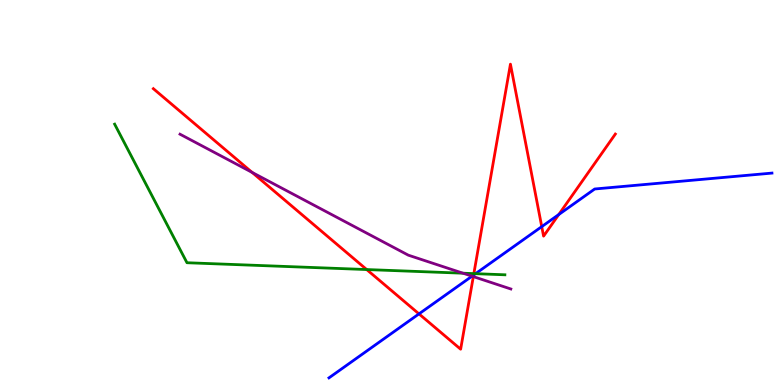[{'lines': ['blue', 'red'], 'intersections': [{'x': 5.41, 'y': 1.85}, {'x': 6.11, 'y': 2.86}, {'x': 6.99, 'y': 4.11}, {'x': 7.21, 'y': 4.43}]}, {'lines': ['green', 'red'], 'intersections': [{'x': 4.73, 'y': 3.0}, {'x': 6.11, 'y': 2.89}]}, {'lines': ['purple', 'red'], 'intersections': [{'x': 3.25, 'y': 5.52}, {'x': 6.11, 'y': 2.82}]}, {'lines': ['blue', 'green'], 'intersections': [{'x': 6.14, 'y': 2.89}]}, {'lines': ['blue', 'purple'], 'intersections': [{'x': 6.09, 'y': 2.83}]}, {'lines': ['green', 'purple'], 'intersections': [{'x': 5.97, 'y': 2.9}]}]